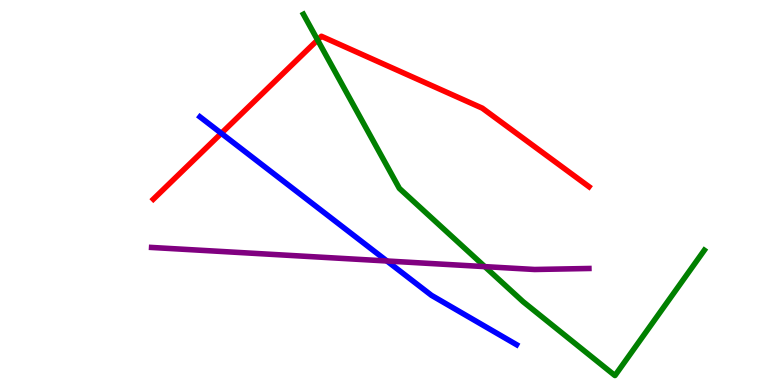[{'lines': ['blue', 'red'], 'intersections': [{'x': 2.86, 'y': 6.54}]}, {'lines': ['green', 'red'], 'intersections': [{'x': 4.1, 'y': 8.96}]}, {'lines': ['purple', 'red'], 'intersections': []}, {'lines': ['blue', 'green'], 'intersections': []}, {'lines': ['blue', 'purple'], 'intersections': [{'x': 4.99, 'y': 3.22}]}, {'lines': ['green', 'purple'], 'intersections': [{'x': 6.26, 'y': 3.07}]}]